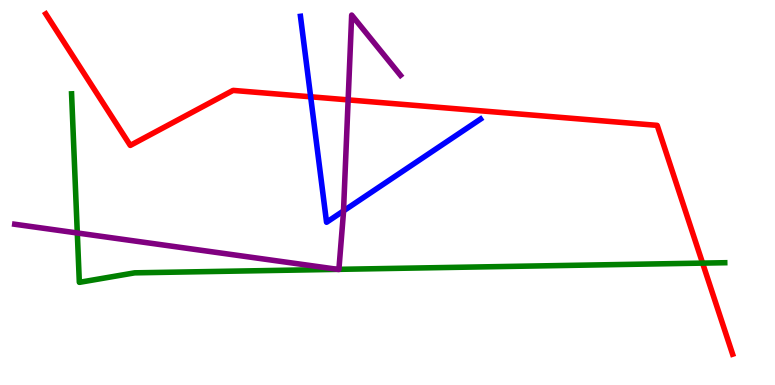[{'lines': ['blue', 'red'], 'intersections': [{'x': 4.01, 'y': 7.49}]}, {'lines': ['green', 'red'], 'intersections': [{'x': 9.07, 'y': 3.17}]}, {'lines': ['purple', 'red'], 'intersections': [{'x': 4.49, 'y': 7.41}]}, {'lines': ['blue', 'green'], 'intersections': []}, {'lines': ['blue', 'purple'], 'intersections': [{'x': 4.43, 'y': 4.52}]}, {'lines': ['green', 'purple'], 'intersections': [{'x': 0.997, 'y': 3.95}, {'x': 4.36, 'y': 3.0}, {'x': 4.37, 'y': 3.0}]}]